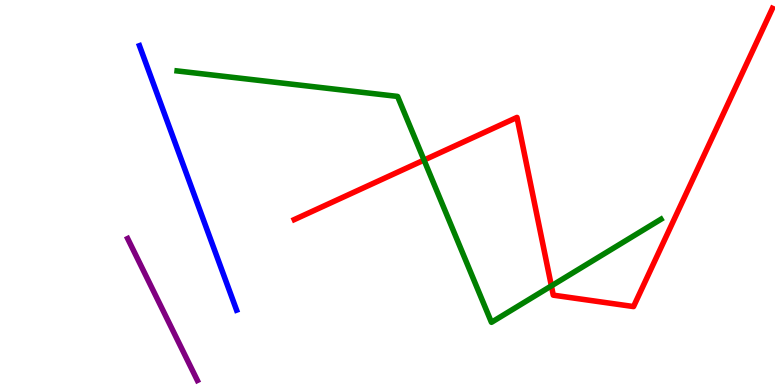[{'lines': ['blue', 'red'], 'intersections': []}, {'lines': ['green', 'red'], 'intersections': [{'x': 5.47, 'y': 5.84}, {'x': 7.11, 'y': 2.57}]}, {'lines': ['purple', 'red'], 'intersections': []}, {'lines': ['blue', 'green'], 'intersections': []}, {'lines': ['blue', 'purple'], 'intersections': []}, {'lines': ['green', 'purple'], 'intersections': []}]